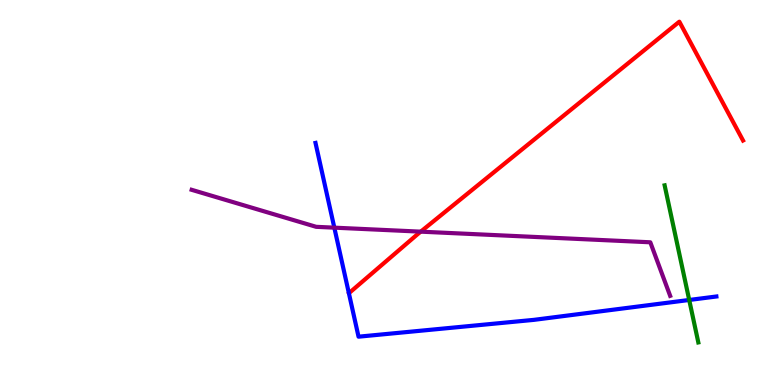[{'lines': ['blue', 'red'], 'intersections': []}, {'lines': ['green', 'red'], 'intersections': []}, {'lines': ['purple', 'red'], 'intersections': [{'x': 5.43, 'y': 3.98}]}, {'lines': ['blue', 'green'], 'intersections': [{'x': 8.89, 'y': 2.21}]}, {'lines': ['blue', 'purple'], 'intersections': [{'x': 4.31, 'y': 4.09}]}, {'lines': ['green', 'purple'], 'intersections': []}]